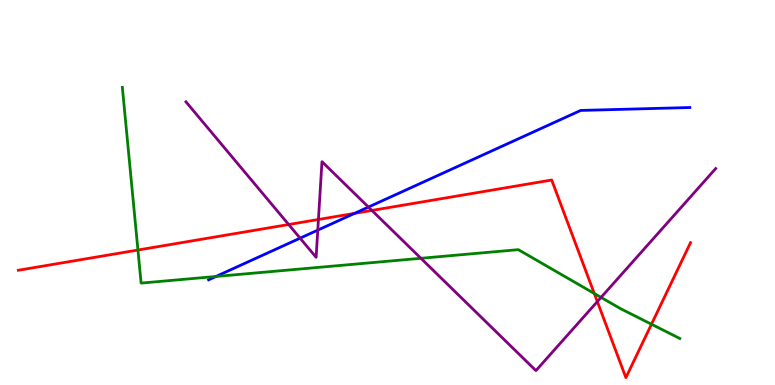[{'lines': ['blue', 'red'], 'intersections': [{'x': 4.58, 'y': 4.46}]}, {'lines': ['green', 'red'], 'intersections': [{'x': 1.78, 'y': 3.51}, {'x': 7.67, 'y': 2.38}, {'x': 8.41, 'y': 1.58}]}, {'lines': ['purple', 'red'], 'intersections': [{'x': 3.72, 'y': 4.17}, {'x': 4.11, 'y': 4.3}, {'x': 4.8, 'y': 4.53}, {'x': 7.71, 'y': 2.17}]}, {'lines': ['blue', 'green'], 'intersections': [{'x': 2.79, 'y': 2.82}]}, {'lines': ['blue', 'purple'], 'intersections': [{'x': 3.87, 'y': 3.81}, {'x': 4.1, 'y': 4.02}, {'x': 4.75, 'y': 4.62}]}, {'lines': ['green', 'purple'], 'intersections': [{'x': 5.43, 'y': 3.29}, {'x': 7.76, 'y': 2.27}]}]